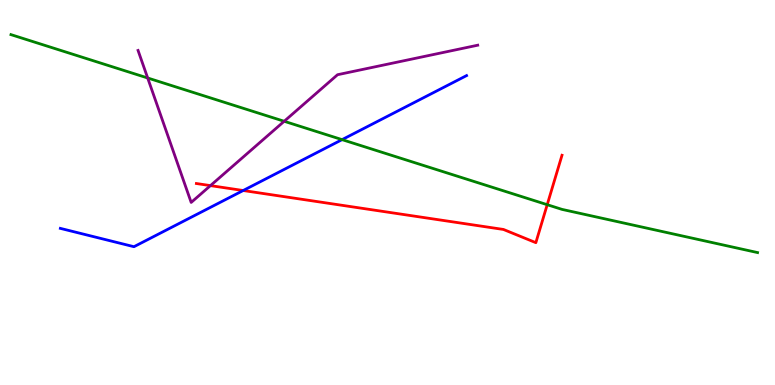[{'lines': ['blue', 'red'], 'intersections': [{'x': 3.14, 'y': 5.05}]}, {'lines': ['green', 'red'], 'intersections': [{'x': 7.06, 'y': 4.68}]}, {'lines': ['purple', 'red'], 'intersections': [{'x': 2.72, 'y': 5.18}]}, {'lines': ['blue', 'green'], 'intersections': [{'x': 4.41, 'y': 6.37}]}, {'lines': ['blue', 'purple'], 'intersections': []}, {'lines': ['green', 'purple'], 'intersections': [{'x': 1.91, 'y': 7.97}, {'x': 3.67, 'y': 6.85}]}]